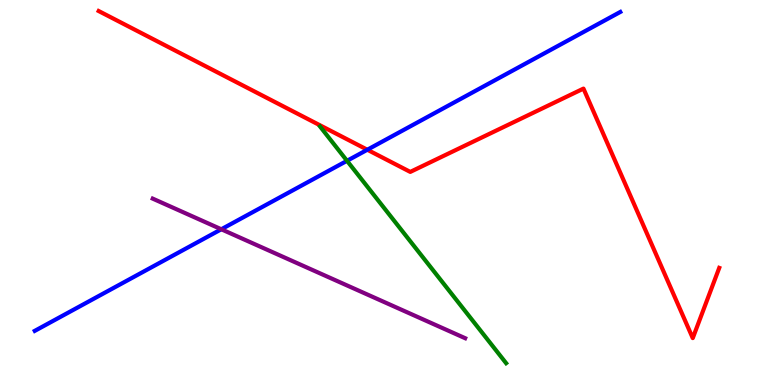[{'lines': ['blue', 'red'], 'intersections': [{'x': 4.74, 'y': 6.11}]}, {'lines': ['green', 'red'], 'intersections': []}, {'lines': ['purple', 'red'], 'intersections': []}, {'lines': ['blue', 'green'], 'intersections': [{'x': 4.48, 'y': 5.82}]}, {'lines': ['blue', 'purple'], 'intersections': [{'x': 2.86, 'y': 4.05}]}, {'lines': ['green', 'purple'], 'intersections': []}]